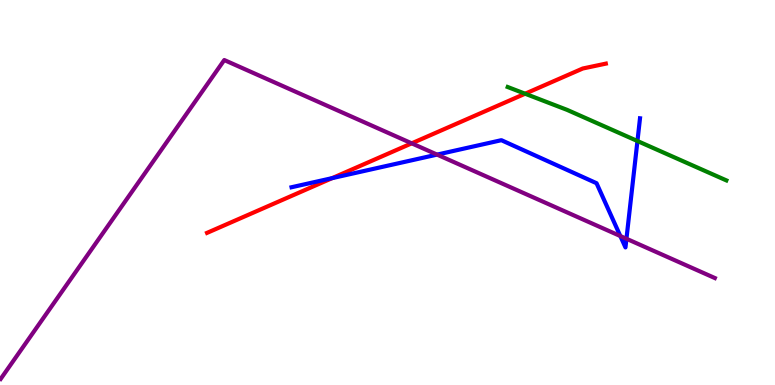[{'lines': ['blue', 'red'], 'intersections': [{'x': 4.29, 'y': 5.37}]}, {'lines': ['green', 'red'], 'intersections': [{'x': 6.78, 'y': 7.57}]}, {'lines': ['purple', 'red'], 'intersections': [{'x': 5.31, 'y': 6.28}]}, {'lines': ['blue', 'green'], 'intersections': [{'x': 8.23, 'y': 6.34}]}, {'lines': ['blue', 'purple'], 'intersections': [{'x': 5.64, 'y': 5.98}, {'x': 8.0, 'y': 3.87}, {'x': 8.08, 'y': 3.8}]}, {'lines': ['green', 'purple'], 'intersections': []}]